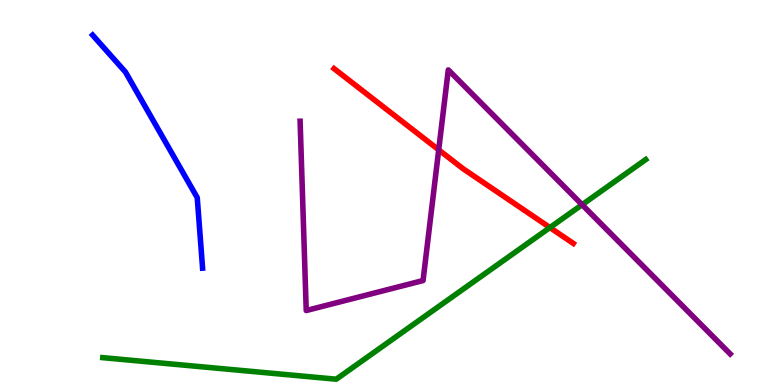[{'lines': ['blue', 'red'], 'intersections': []}, {'lines': ['green', 'red'], 'intersections': [{'x': 7.1, 'y': 4.09}]}, {'lines': ['purple', 'red'], 'intersections': [{'x': 5.66, 'y': 6.11}]}, {'lines': ['blue', 'green'], 'intersections': []}, {'lines': ['blue', 'purple'], 'intersections': []}, {'lines': ['green', 'purple'], 'intersections': [{'x': 7.51, 'y': 4.68}]}]